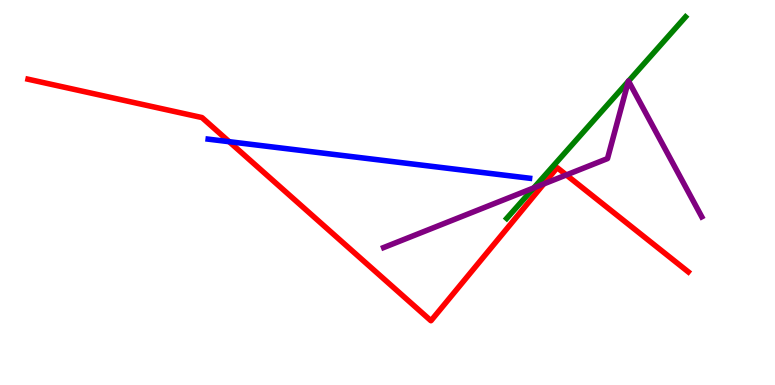[{'lines': ['blue', 'red'], 'intersections': [{'x': 2.96, 'y': 6.32}]}, {'lines': ['green', 'red'], 'intersections': []}, {'lines': ['purple', 'red'], 'intersections': [{'x': 7.02, 'y': 5.22}, {'x': 7.31, 'y': 5.46}]}, {'lines': ['blue', 'green'], 'intersections': []}, {'lines': ['blue', 'purple'], 'intersections': []}, {'lines': ['green', 'purple'], 'intersections': [{'x': 6.89, 'y': 5.12}, {'x': 8.11, 'y': 7.89}, {'x': 8.11, 'y': 7.89}]}]